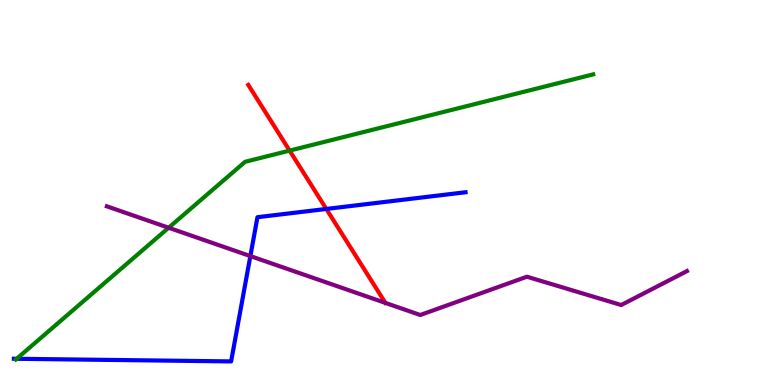[{'lines': ['blue', 'red'], 'intersections': [{'x': 4.21, 'y': 4.57}]}, {'lines': ['green', 'red'], 'intersections': [{'x': 3.74, 'y': 6.09}]}, {'lines': ['purple', 'red'], 'intersections': []}, {'lines': ['blue', 'green'], 'intersections': [{'x': 0.215, 'y': 0.681}]}, {'lines': ['blue', 'purple'], 'intersections': [{'x': 3.23, 'y': 3.35}]}, {'lines': ['green', 'purple'], 'intersections': [{'x': 2.18, 'y': 4.08}]}]